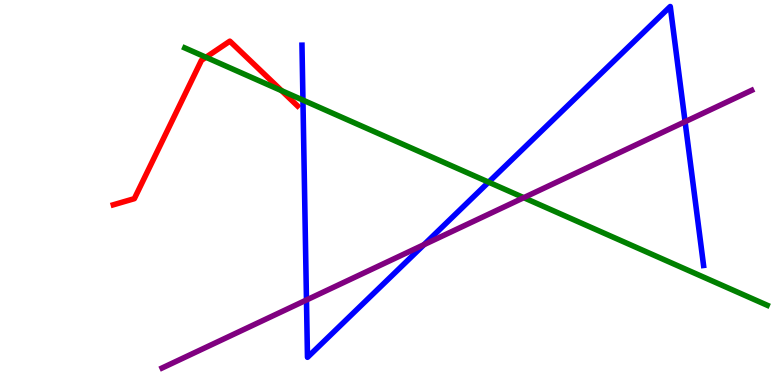[{'lines': ['blue', 'red'], 'intersections': []}, {'lines': ['green', 'red'], 'intersections': [{'x': 2.66, 'y': 8.51}, {'x': 3.63, 'y': 7.64}]}, {'lines': ['purple', 'red'], 'intersections': []}, {'lines': ['blue', 'green'], 'intersections': [{'x': 3.91, 'y': 7.4}, {'x': 6.3, 'y': 5.27}]}, {'lines': ['blue', 'purple'], 'intersections': [{'x': 3.95, 'y': 2.21}, {'x': 5.47, 'y': 3.65}, {'x': 8.84, 'y': 6.84}]}, {'lines': ['green', 'purple'], 'intersections': [{'x': 6.76, 'y': 4.87}]}]